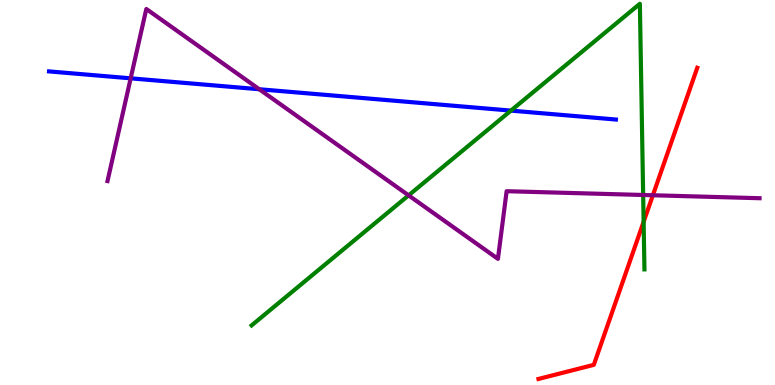[{'lines': ['blue', 'red'], 'intersections': []}, {'lines': ['green', 'red'], 'intersections': [{'x': 8.3, 'y': 4.24}]}, {'lines': ['purple', 'red'], 'intersections': [{'x': 8.42, 'y': 4.93}]}, {'lines': ['blue', 'green'], 'intersections': [{'x': 6.59, 'y': 7.13}]}, {'lines': ['blue', 'purple'], 'intersections': [{'x': 1.69, 'y': 7.97}, {'x': 3.35, 'y': 7.68}]}, {'lines': ['green', 'purple'], 'intersections': [{'x': 5.27, 'y': 4.93}, {'x': 8.3, 'y': 4.94}]}]